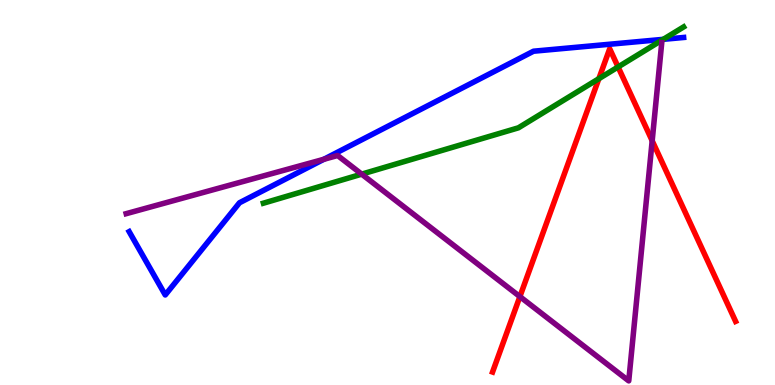[{'lines': ['blue', 'red'], 'intersections': []}, {'lines': ['green', 'red'], 'intersections': [{'x': 7.73, 'y': 7.96}, {'x': 7.98, 'y': 8.26}]}, {'lines': ['purple', 'red'], 'intersections': [{'x': 6.71, 'y': 2.3}, {'x': 8.42, 'y': 6.34}]}, {'lines': ['blue', 'green'], 'intersections': [{'x': 8.56, 'y': 8.98}]}, {'lines': ['blue', 'purple'], 'intersections': [{'x': 4.18, 'y': 5.86}]}, {'lines': ['green', 'purple'], 'intersections': [{'x': 4.67, 'y': 5.48}]}]